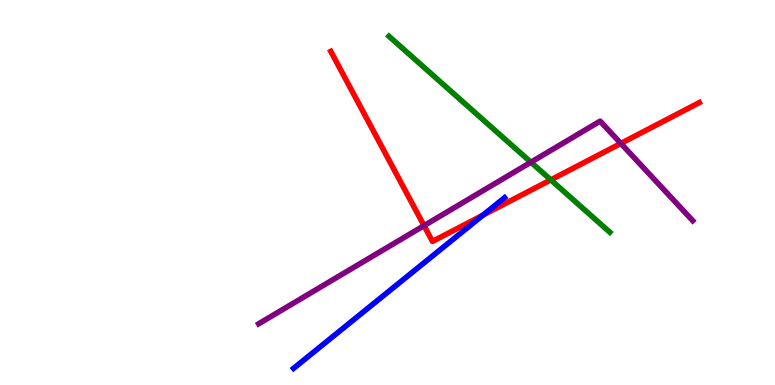[{'lines': ['blue', 'red'], 'intersections': [{'x': 6.23, 'y': 4.41}]}, {'lines': ['green', 'red'], 'intersections': [{'x': 7.11, 'y': 5.33}]}, {'lines': ['purple', 'red'], 'intersections': [{'x': 5.47, 'y': 4.14}, {'x': 8.01, 'y': 6.27}]}, {'lines': ['blue', 'green'], 'intersections': []}, {'lines': ['blue', 'purple'], 'intersections': []}, {'lines': ['green', 'purple'], 'intersections': [{'x': 6.85, 'y': 5.79}]}]